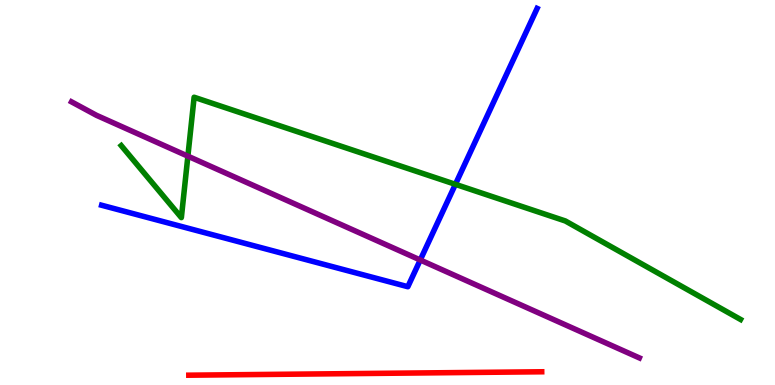[{'lines': ['blue', 'red'], 'intersections': []}, {'lines': ['green', 'red'], 'intersections': []}, {'lines': ['purple', 'red'], 'intersections': []}, {'lines': ['blue', 'green'], 'intersections': [{'x': 5.88, 'y': 5.21}]}, {'lines': ['blue', 'purple'], 'intersections': [{'x': 5.42, 'y': 3.25}]}, {'lines': ['green', 'purple'], 'intersections': [{'x': 2.42, 'y': 5.94}]}]